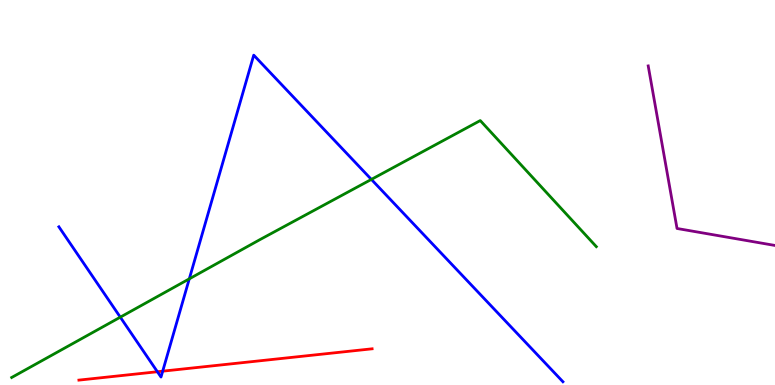[{'lines': ['blue', 'red'], 'intersections': [{'x': 2.03, 'y': 0.345}, {'x': 2.1, 'y': 0.359}]}, {'lines': ['green', 'red'], 'intersections': []}, {'lines': ['purple', 'red'], 'intersections': []}, {'lines': ['blue', 'green'], 'intersections': [{'x': 1.55, 'y': 1.76}, {'x': 2.44, 'y': 2.76}, {'x': 4.79, 'y': 5.34}]}, {'lines': ['blue', 'purple'], 'intersections': []}, {'lines': ['green', 'purple'], 'intersections': []}]